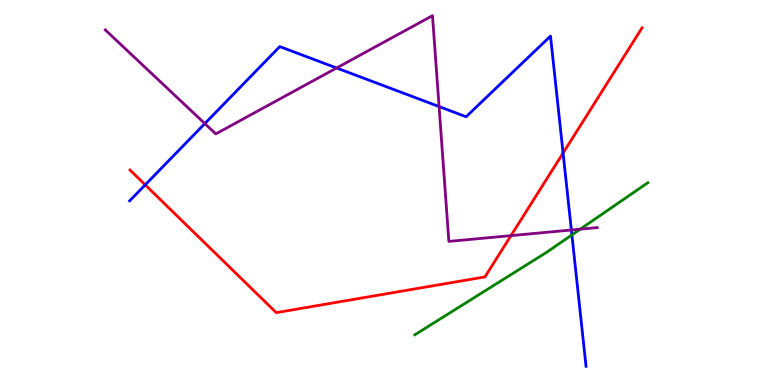[{'lines': ['blue', 'red'], 'intersections': [{'x': 1.87, 'y': 5.2}, {'x': 7.27, 'y': 6.03}]}, {'lines': ['green', 'red'], 'intersections': []}, {'lines': ['purple', 'red'], 'intersections': [{'x': 6.59, 'y': 3.88}]}, {'lines': ['blue', 'green'], 'intersections': [{'x': 7.38, 'y': 3.9}]}, {'lines': ['blue', 'purple'], 'intersections': [{'x': 2.64, 'y': 6.79}, {'x': 4.34, 'y': 8.23}, {'x': 5.67, 'y': 7.23}, {'x': 7.37, 'y': 4.03}]}, {'lines': ['green', 'purple'], 'intersections': [{'x': 7.49, 'y': 4.05}]}]